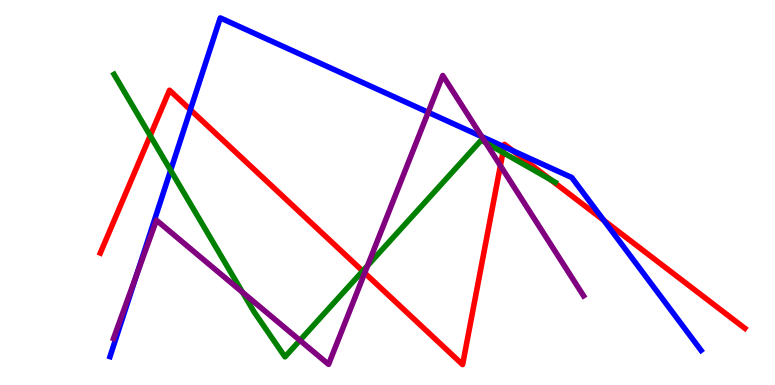[{'lines': ['blue', 'red'], 'intersections': [{'x': 2.46, 'y': 7.15}, {'x': 6.5, 'y': 6.19}, {'x': 6.62, 'y': 6.09}, {'x': 7.79, 'y': 4.28}]}, {'lines': ['green', 'red'], 'intersections': [{'x': 1.94, 'y': 6.48}, {'x': 4.68, 'y': 2.96}, {'x': 6.49, 'y': 6.04}, {'x': 7.11, 'y': 5.33}]}, {'lines': ['purple', 'red'], 'intersections': [{'x': 4.71, 'y': 2.91}, {'x': 6.46, 'y': 5.7}]}, {'lines': ['blue', 'green'], 'intersections': [{'x': 2.2, 'y': 5.58}]}, {'lines': ['blue', 'purple'], 'intersections': [{'x': 1.77, 'y': 2.88}, {'x': 5.53, 'y': 7.08}, {'x': 6.22, 'y': 6.45}]}, {'lines': ['green', 'purple'], 'intersections': [{'x': 3.13, 'y': 2.41}, {'x': 3.87, 'y': 1.16}, {'x': 4.74, 'y': 3.1}, {'x': 6.27, 'y': 6.29}]}]